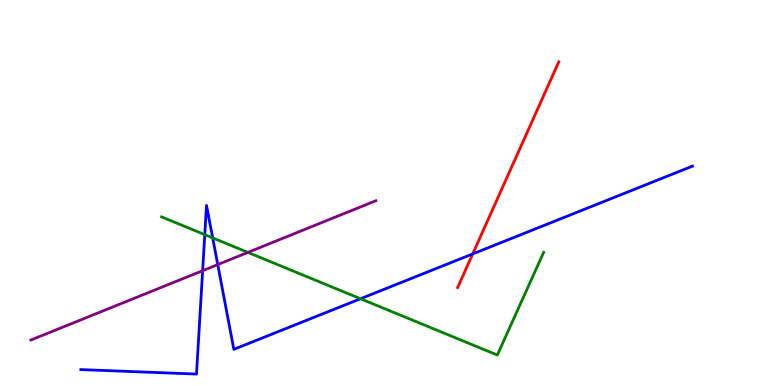[{'lines': ['blue', 'red'], 'intersections': [{'x': 6.1, 'y': 3.4}]}, {'lines': ['green', 'red'], 'intersections': []}, {'lines': ['purple', 'red'], 'intersections': []}, {'lines': ['blue', 'green'], 'intersections': [{'x': 2.64, 'y': 3.91}, {'x': 2.74, 'y': 3.82}, {'x': 4.65, 'y': 2.24}]}, {'lines': ['blue', 'purple'], 'intersections': [{'x': 2.61, 'y': 2.97}, {'x': 2.81, 'y': 3.13}]}, {'lines': ['green', 'purple'], 'intersections': [{'x': 3.2, 'y': 3.44}]}]